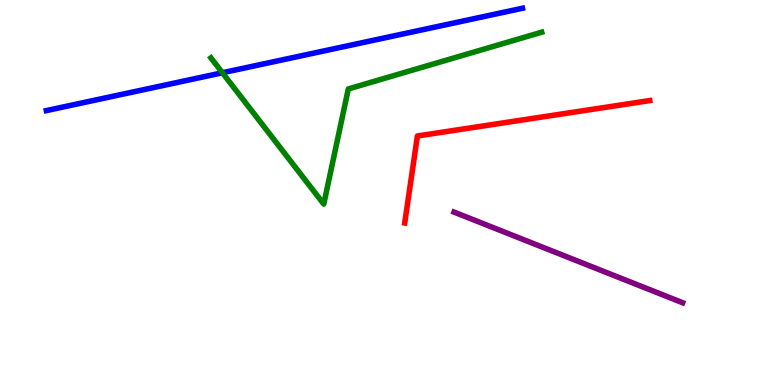[{'lines': ['blue', 'red'], 'intersections': []}, {'lines': ['green', 'red'], 'intersections': []}, {'lines': ['purple', 'red'], 'intersections': []}, {'lines': ['blue', 'green'], 'intersections': [{'x': 2.87, 'y': 8.11}]}, {'lines': ['blue', 'purple'], 'intersections': []}, {'lines': ['green', 'purple'], 'intersections': []}]